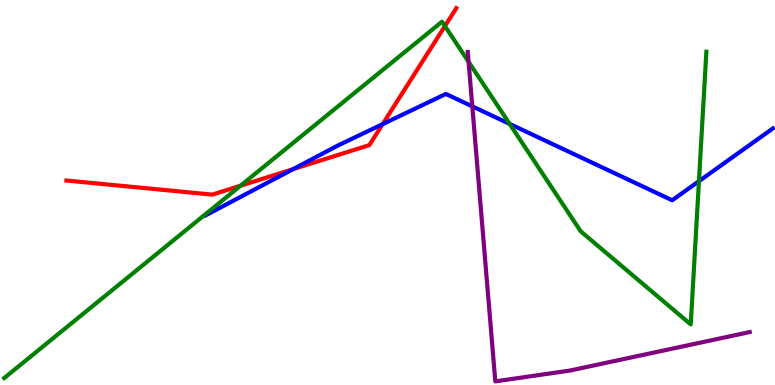[{'lines': ['blue', 'red'], 'intersections': [{'x': 3.78, 'y': 5.61}, {'x': 4.94, 'y': 6.78}]}, {'lines': ['green', 'red'], 'intersections': [{'x': 3.1, 'y': 5.17}, {'x': 5.74, 'y': 9.32}]}, {'lines': ['purple', 'red'], 'intersections': []}, {'lines': ['blue', 'green'], 'intersections': [{'x': 6.58, 'y': 6.78}, {'x': 9.02, 'y': 5.29}]}, {'lines': ['blue', 'purple'], 'intersections': [{'x': 6.09, 'y': 7.24}]}, {'lines': ['green', 'purple'], 'intersections': [{'x': 6.05, 'y': 8.39}]}]